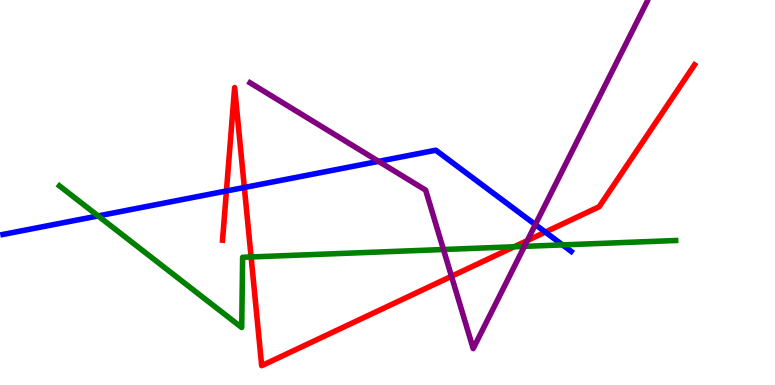[{'lines': ['blue', 'red'], 'intersections': [{'x': 2.92, 'y': 5.04}, {'x': 3.15, 'y': 5.13}, {'x': 7.04, 'y': 3.97}]}, {'lines': ['green', 'red'], 'intersections': [{'x': 3.24, 'y': 3.33}, {'x': 6.63, 'y': 3.59}]}, {'lines': ['purple', 'red'], 'intersections': [{'x': 5.83, 'y': 2.82}, {'x': 6.8, 'y': 3.75}]}, {'lines': ['blue', 'green'], 'intersections': [{'x': 1.27, 'y': 4.39}, {'x': 7.26, 'y': 3.64}]}, {'lines': ['blue', 'purple'], 'intersections': [{'x': 4.88, 'y': 5.81}, {'x': 6.91, 'y': 4.17}]}, {'lines': ['green', 'purple'], 'intersections': [{'x': 5.72, 'y': 3.52}, {'x': 6.77, 'y': 3.6}]}]